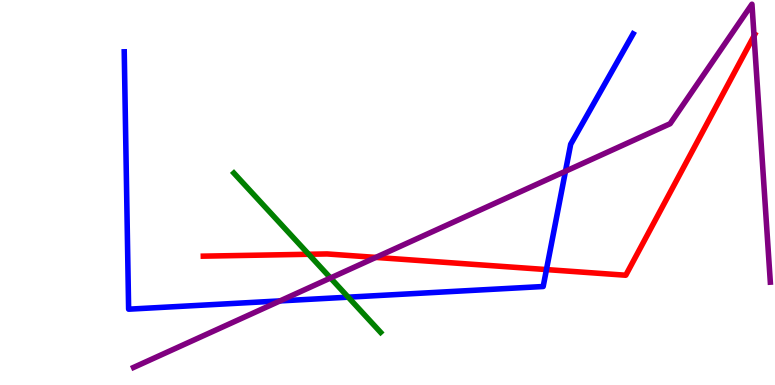[{'lines': ['blue', 'red'], 'intersections': [{'x': 7.05, 'y': 3.0}]}, {'lines': ['green', 'red'], 'intersections': [{'x': 3.98, 'y': 3.4}]}, {'lines': ['purple', 'red'], 'intersections': [{'x': 4.85, 'y': 3.31}, {'x': 9.73, 'y': 9.07}]}, {'lines': ['blue', 'green'], 'intersections': [{'x': 4.49, 'y': 2.28}]}, {'lines': ['blue', 'purple'], 'intersections': [{'x': 3.61, 'y': 2.18}, {'x': 7.3, 'y': 5.55}]}, {'lines': ['green', 'purple'], 'intersections': [{'x': 4.26, 'y': 2.78}]}]